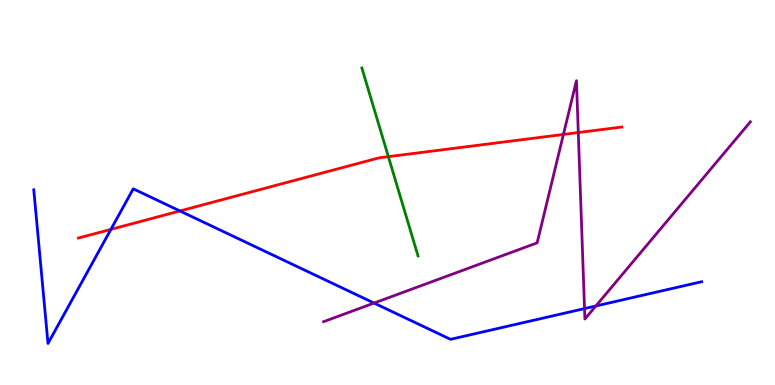[{'lines': ['blue', 'red'], 'intersections': [{'x': 1.43, 'y': 4.04}, {'x': 2.32, 'y': 4.52}]}, {'lines': ['green', 'red'], 'intersections': [{'x': 5.01, 'y': 5.93}]}, {'lines': ['purple', 'red'], 'intersections': [{'x': 7.27, 'y': 6.51}, {'x': 7.46, 'y': 6.56}]}, {'lines': ['blue', 'green'], 'intersections': []}, {'lines': ['blue', 'purple'], 'intersections': [{'x': 4.83, 'y': 2.13}, {'x': 7.54, 'y': 1.98}, {'x': 7.69, 'y': 2.05}]}, {'lines': ['green', 'purple'], 'intersections': []}]